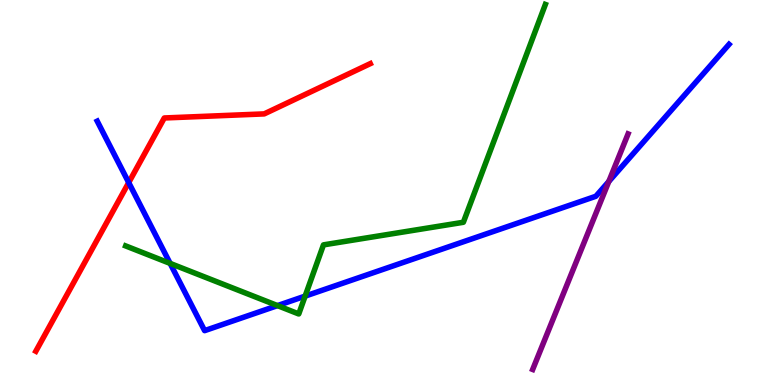[{'lines': ['blue', 'red'], 'intersections': [{'x': 1.66, 'y': 5.26}]}, {'lines': ['green', 'red'], 'intersections': []}, {'lines': ['purple', 'red'], 'intersections': []}, {'lines': ['blue', 'green'], 'intersections': [{'x': 2.2, 'y': 3.16}, {'x': 3.58, 'y': 2.06}, {'x': 3.94, 'y': 2.31}]}, {'lines': ['blue', 'purple'], 'intersections': [{'x': 7.86, 'y': 5.29}]}, {'lines': ['green', 'purple'], 'intersections': []}]